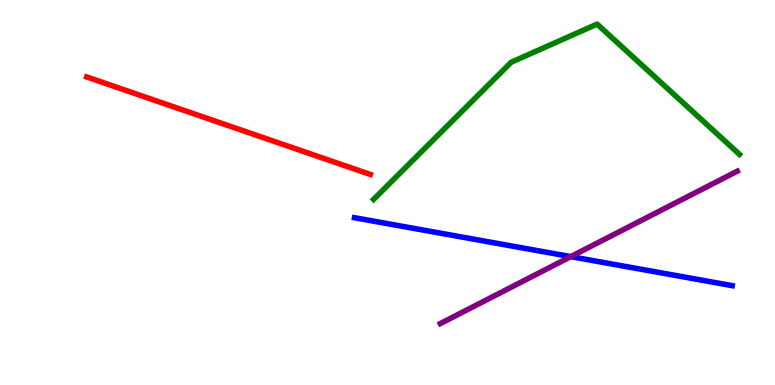[{'lines': ['blue', 'red'], 'intersections': []}, {'lines': ['green', 'red'], 'intersections': []}, {'lines': ['purple', 'red'], 'intersections': []}, {'lines': ['blue', 'green'], 'intersections': []}, {'lines': ['blue', 'purple'], 'intersections': [{'x': 7.37, 'y': 3.33}]}, {'lines': ['green', 'purple'], 'intersections': []}]